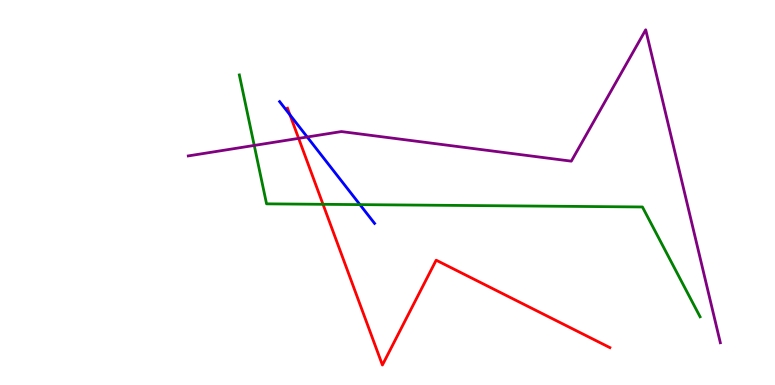[{'lines': ['blue', 'red'], 'intersections': [{'x': 3.74, 'y': 7.02}]}, {'lines': ['green', 'red'], 'intersections': [{'x': 4.17, 'y': 4.69}]}, {'lines': ['purple', 'red'], 'intersections': [{'x': 3.85, 'y': 6.41}]}, {'lines': ['blue', 'green'], 'intersections': [{'x': 4.64, 'y': 4.69}]}, {'lines': ['blue', 'purple'], 'intersections': [{'x': 3.96, 'y': 6.44}]}, {'lines': ['green', 'purple'], 'intersections': [{'x': 3.28, 'y': 6.22}]}]